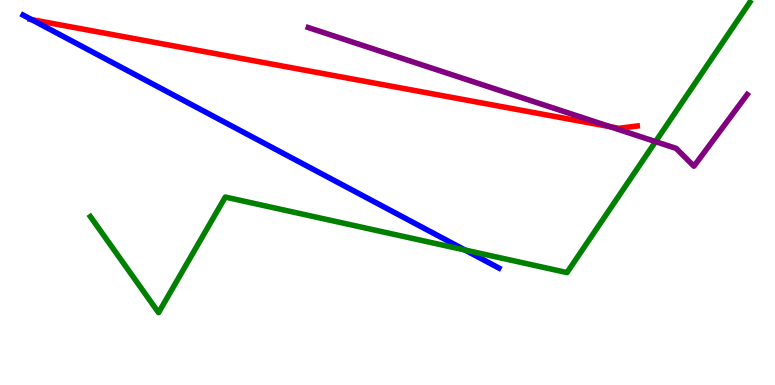[{'lines': ['blue', 'red'], 'intersections': [{'x': 0.408, 'y': 9.49}]}, {'lines': ['green', 'red'], 'intersections': []}, {'lines': ['purple', 'red'], 'intersections': [{'x': 7.87, 'y': 6.71}]}, {'lines': ['blue', 'green'], 'intersections': [{'x': 6.0, 'y': 3.51}]}, {'lines': ['blue', 'purple'], 'intersections': []}, {'lines': ['green', 'purple'], 'intersections': [{'x': 8.46, 'y': 6.32}]}]